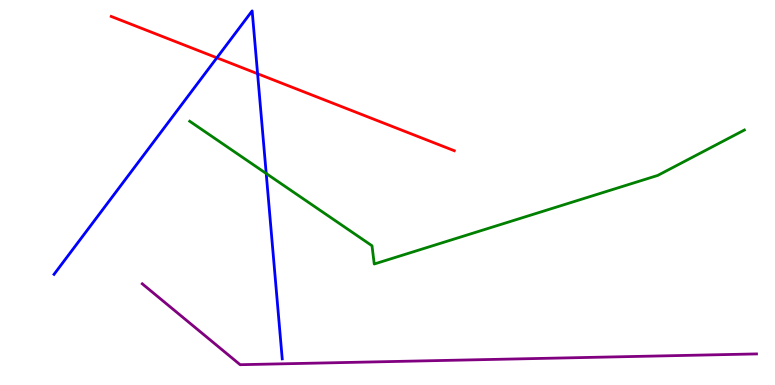[{'lines': ['blue', 'red'], 'intersections': [{'x': 2.8, 'y': 8.5}, {'x': 3.32, 'y': 8.08}]}, {'lines': ['green', 'red'], 'intersections': []}, {'lines': ['purple', 'red'], 'intersections': []}, {'lines': ['blue', 'green'], 'intersections': [{'x': 3.43, 'y': 5.49}]}, {'lines': ['blue', 'purple'], 'intersections': []}, {'lines': ['green', 'purple'], 'intersections': []}]